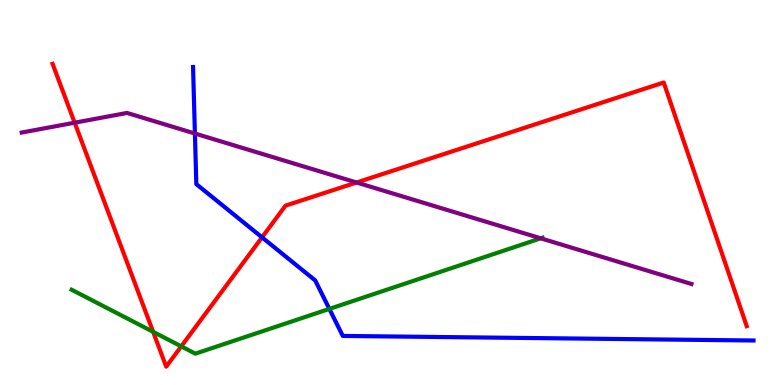[{'lines': ['blue', 'red'], 'intersections': [{'x': 3.38, 'y': 3.84}]}, {'lines': ['green', 'red'], 'intersections': [{'x': 1.98, 'y': 1.38}, {'x': 2.34, 'y': 1.0}]}, {'lines': ['purple', 'red'], 'intersections': [{'x': 0.963, 'y': 6.81}, {'x': 4.6, 'y': 5.26}]}, {'lines': ['blue', 'green'], 'intersections': [{'x': 4.25, 'y': 1.98}]}, {'lines': ['blue', 'purple'], 'intersections': [{'x': 2.51, 'y': 6.53}]}, {'lines': ['green', 'purple'], 'intersections': [{'x': 6.98, 'y': 3.81}]}]